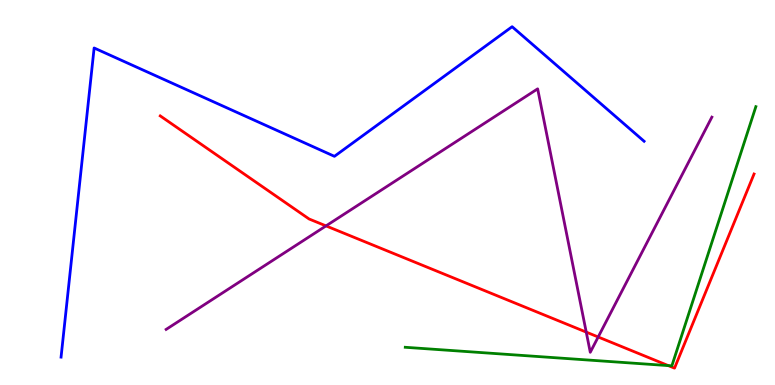[{'lines': ['blue', 'red'], 'intersections': []}, {'lines': ['green', 'red'], 'intersections': [{'x': 8.62, 'y': 0.504}]}, {'lines': ['purple', 'red'], 'intersections': [{'x': 4.21, 'y': 4.13}, {'x': 7.56, 'y': 1.37}, {'x': 7.72, 'y': 1.25}]}, {'lines': ['blue', 'green'], 'intersections': []}, {'lines': ['blue', 'purple'], 'intersections': []}, {'lines': ['green', 'purple'], 'intersections': []}]